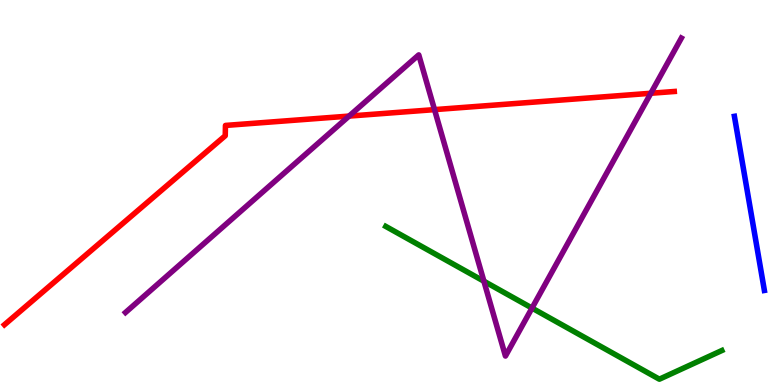[{'lines': ['blue', 'red'], 'intersections': []}, {'lines': ['green', 'red'], 'intersections': []}, {'lines': ['purple', 'red'], 'intersections': [{'x': 4.5, 'y': 6.98}, {'x': 5.61, 'y': 7.15}, {'x': 8.4, 'y': 7.58}]}, {'lines': ['blue', 'green'], 'intersections': []}, {'lines': ['blue', 'purple'], 'intersections': []}, {'lines': ['green', 'purple'], 'intersections': [{'x': 6.24, 'y': 2.7}, {'x': 6.86, 'y': 2.0}]}]